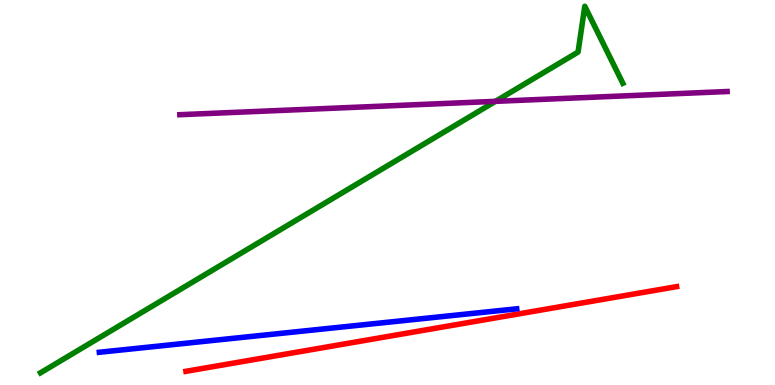[{'lines': ['blue', 'red'], 'intersections': []}, {'lines': ['green', 'red'], 'intersections': []}, {'lines': ['purple', 'red'], 'intersections': []}, {'lines': ['blue', 'green'], 'intersections': []}, {'lines': ['blue', 'purple'], 'intersections': []}, {'lines': ['green', 'purple'], 'intersections': [{'x': 6.39, 'y': 7.37}]}]